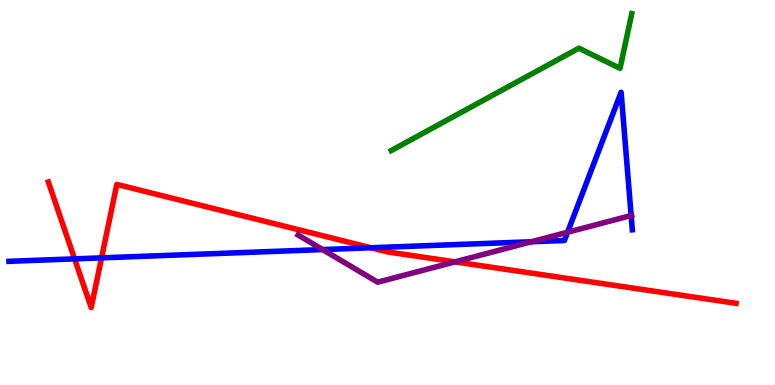[{'lines': ['blue', 'red'], 'intersections': [{'x': 0.962, 'y': 3.28}, {'x': 1.31, 'y': 3.3}, {'x': 4.79, 'y': 3.56}]}, {'lines': ['green', 'red'], 'intersections': []}, {'lines': ['purple', 'red'], 'intersections': [{'x': 5.87, 'y': 3.2}]}, {'lines': ['blue', 'green'], 'intersections': []}, {'lines': ['blue', 'purple'], 'intersections': [{'x': 4.16, 'y': 3.52}, {'x': 6.86, 'y': 3.72}, {'x': 7.32, 'y': 3.97}, {'x': 8.14, 'y': 4.4}]}, {'lines': ['green', 'purple'], 'intersections': []}]